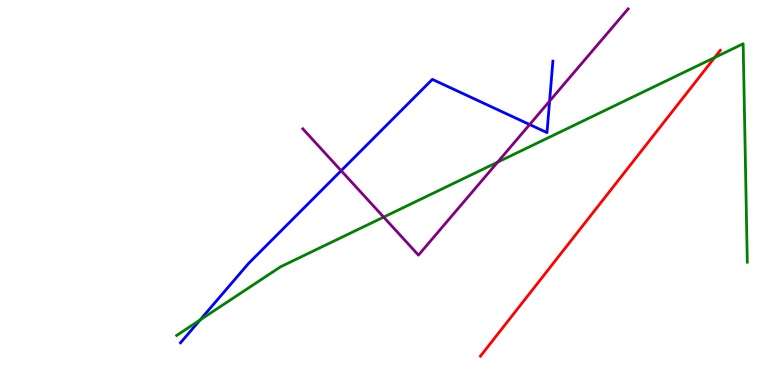[{'lines': ['blue', 'red'], 'intersections': []}, {'lines': ['green', 'red'], 'intersections': [{'x': 9.22, 'y': 8.51}]}, {'lines': ['purple', 'red'], 'intersections': []}, {'lines': ['blue', 'green'], 'intersections': [{'x': 2.58, 'y': 1.69}]}, {'lines': ['blue', 'purple'], 'intersections': [{'x': 4.4, 'y': 5.57}, {'x': 6.83, 'y': 6.76}, {'x': 7.09, 'y': 7.37}]}, {'lines': ['green', 'purple'], 'intersections': [{'x': 4.95, 'y': 4.36}, {'x': 6.42, 'y': 5.79}]}]